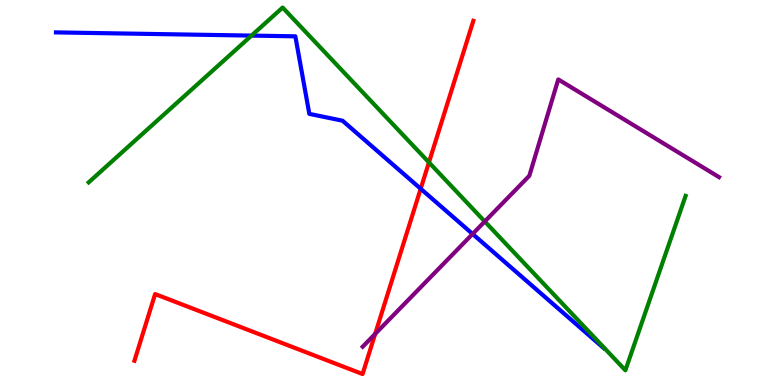[{'lines': ['blue', 'red'], 'intersections': [{'x': 5.43, 'y': 5.1}]}, {'lines': ['green', 'red'], 'intersections': [{'x': 5.53, 'y': 5.78}]}, {'lines': ['purple', 'red'], 'intersections': [{'x': 4.84, 'y': 1.33}]}, {'lines': ['blue', 'green'], 'intersections': [{'x': 3.25, 'y': 9.08}]}, {'lines': ['blue', 'purple'], 'intersections': [{'x': 6.1, 'y': 3.92}]}, {'lines': ['green', 'purple'], 'intersections': [{'x': 6.26, 'y': 4.25}]}]